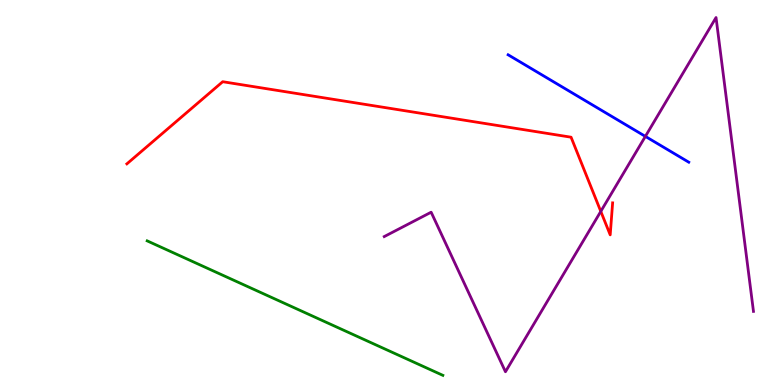[{'lines': ['blue', 'red'], 'intersections': []}, {'lines': ['green', 'red'], 'intersections': []}, {'lines': ['purple', 'red'], 'intersections': [{'x': 7.75, 'y': 4.51}]}, {'lines': ['blue', 'green'], 'intersections': []}, {'lines': ['blue', 'purple'], 'intersections': [{'x': 8.33, 'y': 6.46}]}, {'lines': ['green', 'purple'], 'intersections': []}]